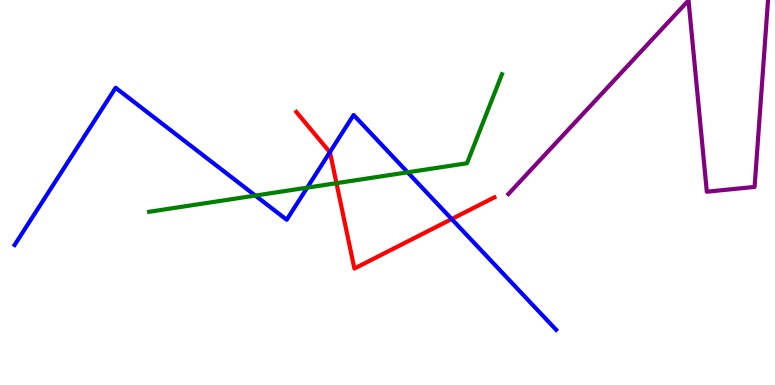[{'lines': ['blue', 'red'], 'intersections': [{'x': 4.26, 'y': 6.05}, {'x': 5.83, 'y': 4.31}]}, {'lines': ['green', 'red'], 'intersections': [{'x': 4.34, 'y': 5.24}]}, {'lines': ['purple', 'red'], 'intersections': []}, {'lines': ['blue', 'green'], 'intersections': [{'x': 3.29, 'y': 4.92}, {'x': 3.96, 'y': 5.13}, {'x': 5.26, 'y': 5.52}]}, {'lines': ['blue', 'purple'], 'intersections': []}, {'lines': ['green', 'purple'], 'intersections': []}]